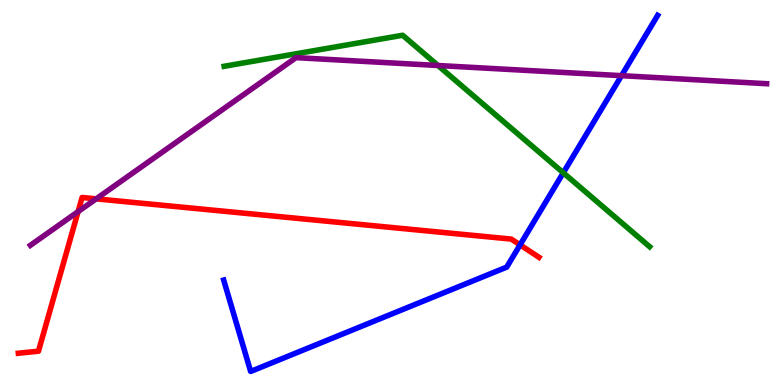[{'lines': ['blue', 'red'], 'intersections': [{'x': 6.71, 'y': 3.64}]}, {'lines': ['green', 'red'], 'intersections': []}, {'lines': ['purple', 'red'], 'intersections': [{'x': 1.01, 'y': 4.5}, {'x': 1.24, 'y': 4.84}]}, {'lines': ['blue', 'green'], 'intersections': [{'x': 7.27, 'y': 5.51}]}, {'lines': ['blue', 'purple'], 'intersections': [{'x': 8.02, 'y': 8.03}]}, {'lines': ['green', 'purple'], 'intersections': [{'x': 5.65, 'y': 8.3}]}]